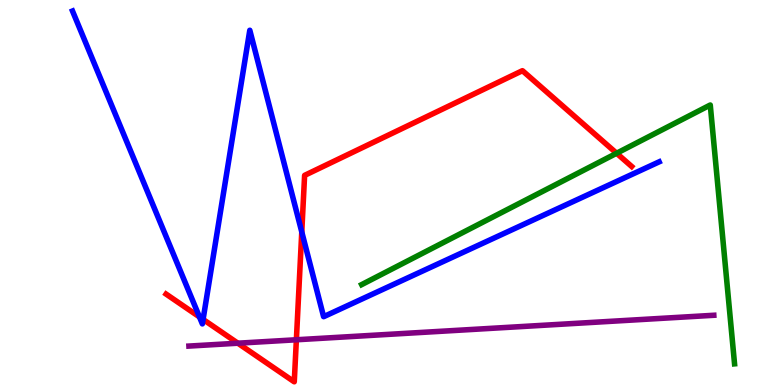[{'lines': ['blue', 'red'], 'intersections': [{'x': 2.57, 'y': 1.77}, {'x': 2.62, 'y': 1.7}, {'x': 3.89, 'y': 3.98}]}, {'lines': ['green', 'red'], 'intersections': [{'x': 7.96, 'y': 6.02}]}, {'lines': ['purple', 'red'], 'intersections': [{'x': 3.07, 'y': 1.09}, {'x': 3.82, 'y': 1.17}]}, {'lines': ['blue', 'green'], 'intersections': []}, {'lines': ['blue', 'purple'], 'intersections': []}, {'lines': ['green', 'purple'], 'intersections': []}]